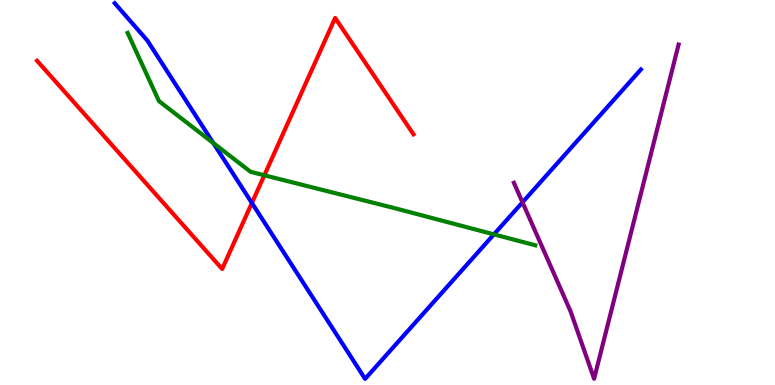[{'lines': ['blue', 'red'], 'intersections': [{'x': 3.25, 'y': 4.73}]}, {'lines': ['green', 'red'], 'intersections': [{'x': 3.41, 'y': 5.45}]}, {'lines': ['purple', 'red'], 'intersections': []}, {'lines': ['blue', 'green'], 'intersections': [{'x': 2.75, 'y': 6.28}, {'x': 6.37, 'y': 3.91}]}, {'lines': ['blue', 'purple'], 'intersections': [{'x': 6.74, 'y': 4.75}]}, {'lines': ['green', 'purple'], 'intersections': []}]